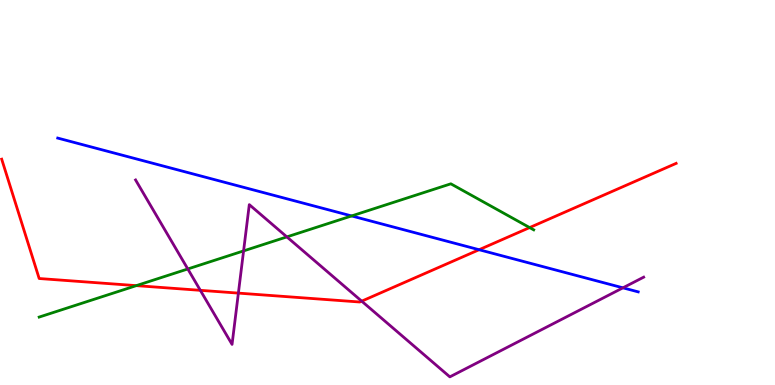[{'lines': ['blue', 'red'], 'intersections': [{'x': 6.18, 'y': 3.51}]}, {'lines': ['green', 'red'], 'intersections': [{'x': 1.76, 'y': 2.58}, {'x': 6.83, 'y': 4.09}]}, {'lines': ['purple', 'red'], 'intersections': [{'x': 2.58, 'y': 2.46}, {'x': 3.08, 'y': 2.39}, {'x': 4.67, 'y': 2.18}]}, {'lines': ['blue', 'green'], 'intersections': [{'x': 4.54, 'y': 4.39}]}, {'lines': ['blue', 'purple'], 'intersections': [{'x': 8.04, 'y': 2.52}]}, {'lines': ['green', 'purple'], 'intersections': [{'x': 2.42, 'y': 3.01}, {'x': 3.14, 'y': 3.48}, {'x': 3.7, 'y': 3.85}]}]